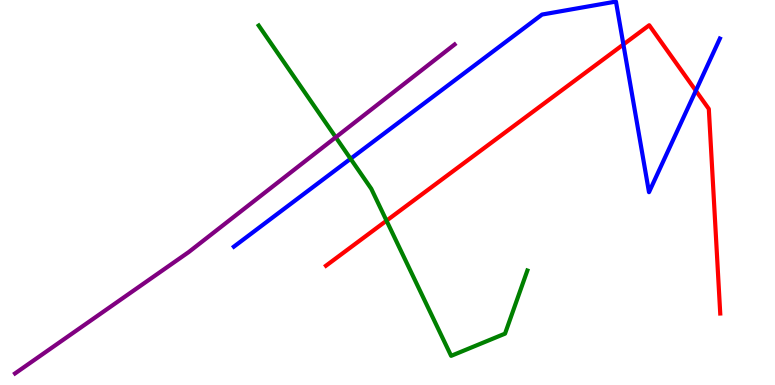[{'lines': ['blue', 'red'], 'intersections': [{'x': 8.04, 'y': 8.85}, {'x': 8.98, 'y': 7.64}]}, {'lines': ['green', 'red'], 'intersections': [{'x': 4.99, 'y': 4.27}]}, {'lines': ['purple', 'red'], 'intersections': []}, {'lines': ['blue', 'green'], 'intersections': [{'x': 4.52, 'y': 5.88}]}, {'lines': ['blue', 'purple'], 'intersections': []}, {'lines': ['green', 'purple'], 'intersections': [{'x': 4.33, 'y': 6.43}]}]